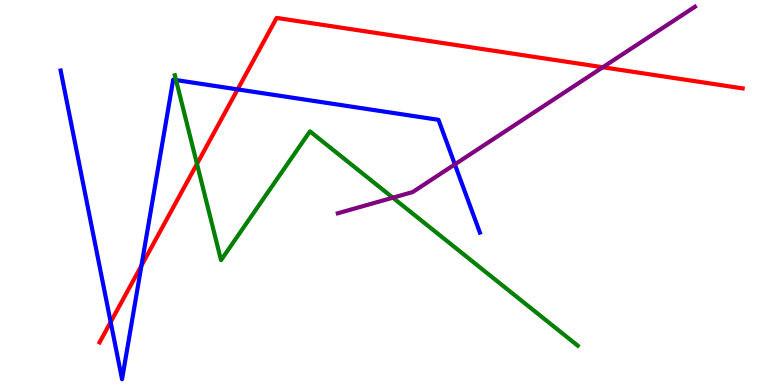[{'lines': ['blue', 'red'], 'intersections': [{'x': 1.43, 'y': 1.64}, {'x': 1.83, 'y': 3.1}, {'x': 3.07, 'y': 7.68}]}, {'lines': ['green', 'red'], 'intersections': [{'x': 2.54, 'y': 5.74}]}, {'lines': ['purple', 'red'], 'intersections': [{'x': 7.78, 'y': 8.25}]}, {'lines': ['blue', 'green'], 'intersections': [{'x': 2.27, 'y': 7.92}]}, {'lines': ['blue', 'purple'], 'intersections': [{'x': 5.87, 'y': 5.73}]}, {'lines': ['green', 'purple'], 'intersections': [{'x': 5.07, 'y': 4.87}]}]